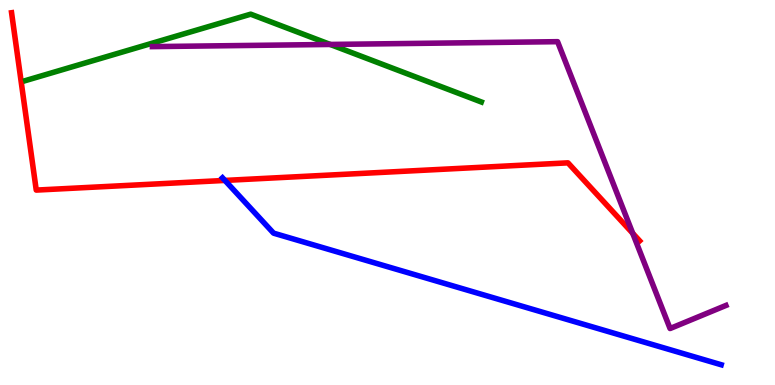[{'lines': ['blue', 'red'], 'intersections': [{'x': 2.9, 'y': 5.31}]}, {'lines': ['green', 'red'], 'intersections': []}, {'lines': ['purple', 'red'], 'intersections': [{'x': 8.16, 'y': 3.94}]}, {'lines': ['blue', 'green'], 'intersections': []}, {'lines': ['blue', 'purple'], 'intersections': []}, {'lines': ['green', 'purple'], 'intersections': [{'x': 4.26, 'y': 8.85}]}]